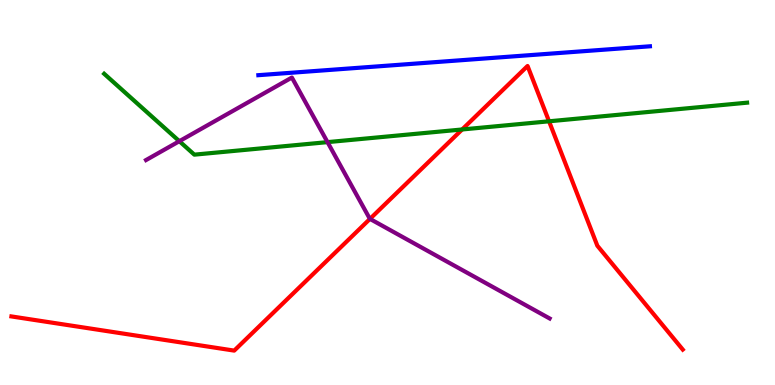[{'lines': ['blue', 'red'], 'intersections': []}, {'lines': ['green', 'red'], 'intersections': [{'x': 5.96, 'y': 6.64}, {'x': 7.08, 'y': 6.85}]}, {'lines': ['purple', 'red'], 'intersections': [{'x': 4.77, 'y': 4.31}]}, {'lines': ['blue', 'green'], 'intersections': []}, {'lines': ['blue', 'purple'], 'intersections': []}, {'lines': ['green', 'purple'], 'intersections': [{'x': 2.31, 'y': 6.33}, {'x': 4.23, 'y': 6.31}]}]